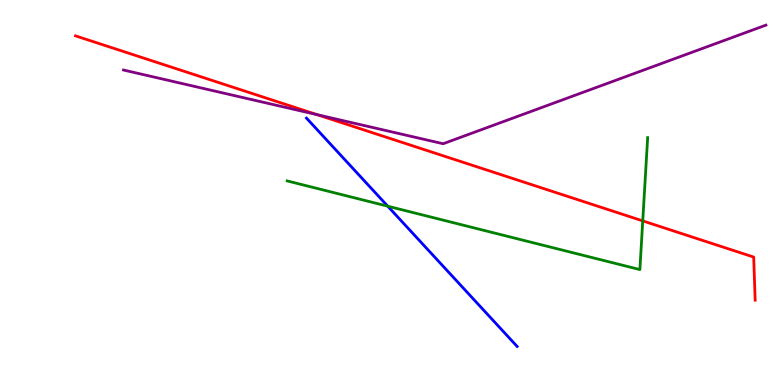[{'lines': ['blue', 'red'], 'intersections': []}, {'lines': ['green', 'red'], 'intersections': [{'x': 8.29, 'y': 4.26}]}, {'lines': ['purple', 'red'], 'intersections': [{'x': 4.09, 'y': 7.02}]}, {'lines': ['blue', 'green'], 'intersections': [{'x': 5.0, 'y': 4.64}]}, {'lines': ['blue', 'purple'], 'intersections': []}, {'lines': ['green', 'purple'], 'intersections': []}]